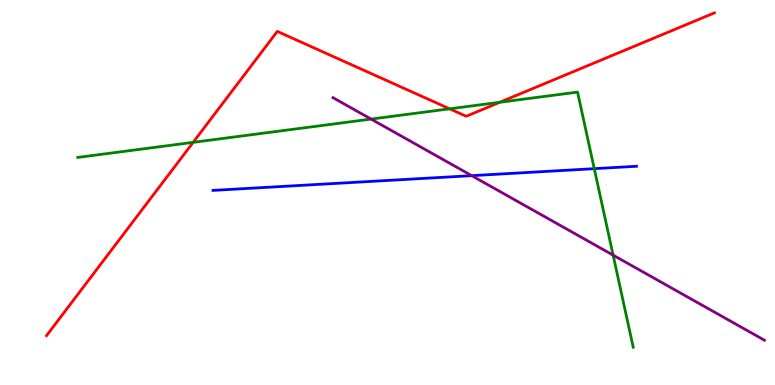[{'lines': ['blue', 'red'], 'intersections': []}, {'lines': ['green', 'red'], 'intersections': [{'x': 2.49, 'y': 6.3}, {'x': 5.8, 'y': 7.17}, {'x': 6.45, 'y': 7.34}]}, {'lines': ['purple', 'red'], 'intersections': []}, {'lines': ['blue', 'green'], 'intersections': [{'x': 7.67, 'y': 5.62}]}, {'lines': ['blue', 'purple'], 'intersections': [{'x': 6.09, 'y': 5.44}]}, {'lines': ['green', 'purple'], 'intersections': [{'x': 4.79, 'y': 6.91}, {'x': 7.91, 'y': 3.37}]}]